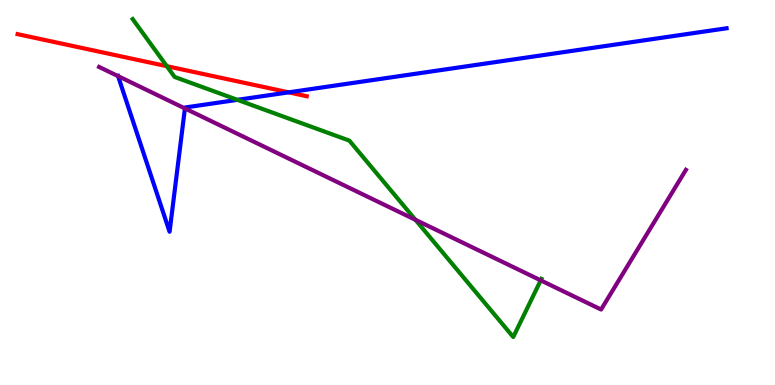[{'lines': ['blue', 'red'], 'intersections': [{'x': 3.72, 'y': 7.6}]}, {'lines': ['green', 'red'], 'intersections': [{'x': 2.15, 'y': 8.28}]}, {'lines': ['purple', 'red'], 'intersections': []}, {'lines': ['blue', 'green'], 'intersections': [{'x': 3.06, 'y': 7.41}]}, {'lines': ['blue', 'purple'], 'intersections': [{'x': 1.52, 'y': 8.02}, {'x': 2.39, 'y': 7.18}]}, {'lines': ['green', 'purple'], 'intersections': [{'x': 5.36, 'y': 4.29}, {'x': 6.98, 'y': 2.72}]}]